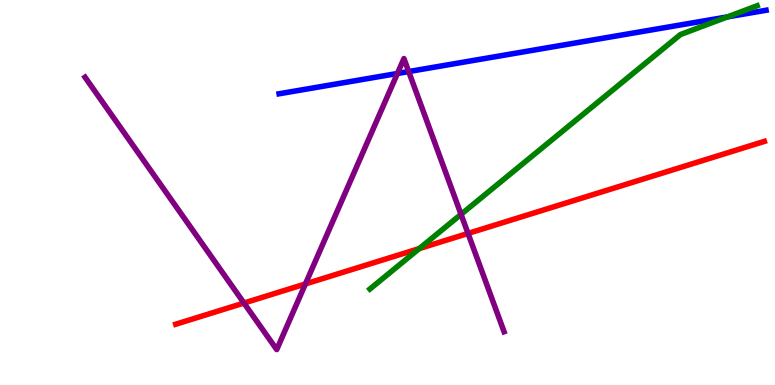[{'lines': ['blue', 'red'], 'intersections': []}, {'lines': ['green', 'red'], 'intersections': [{'x': 5.41, 'y': 3.54}]}, {'lines': ['purple', 'red'], 'intersections': [{'x': 3.15, 'y': 2.13}, {'x': 3.94, 'y': 2.62}, {'x': 6.04, 'y': 3.94}]}, {'lines': ['blue', 'green'], 'intersections': [{'x': 9.39, 'y': 9.56}]}, {'lines': ['blue', 'purple'], 'intersections': [{'x': 5.13, 'y': 8.09}, {'x': 5.27, 'y': 8.14}]}, {'lines': ['green', 'purple'], 'intersections': [{'x': 5.95, 'y': 4.43}]}]